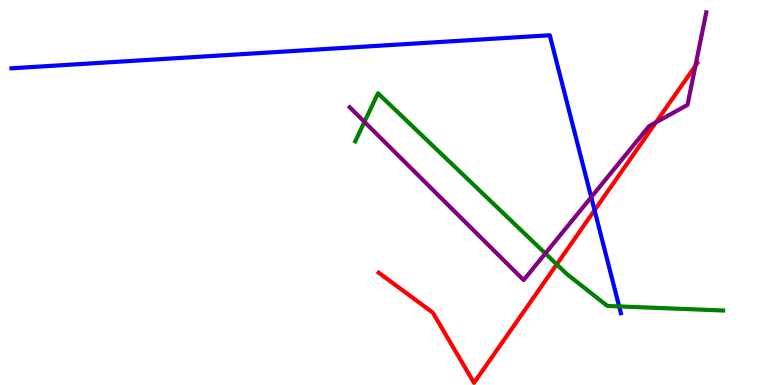[{'lines': ['blue', 'red'], 'intersections': [{'x': 7.67, 'y': 4.54}]}, {'lines': ['green', 'red'], 'intersections': [{'x': 7.18, 'y': 3.13}]}, {'lines': ['purple', 'red'], 'intersections': [{'x': 8.46, 'y': 6.82}, {'x': 8.97, 'y': 8.29}]}, {'lines': ['blue', 'green'], 'intersections': [{'x': 7.99, 'y': 2.04}]}, {'lines': ['blue', 'purple'], 'intersections': [{'x': 7.63, 'y': 4.88}]}, {'lines': ['green', 'purple'], 'intersections': [{'x': 4.7, 'y': 6.83}, {'x': 7.04, 'y': 3.42}]}]